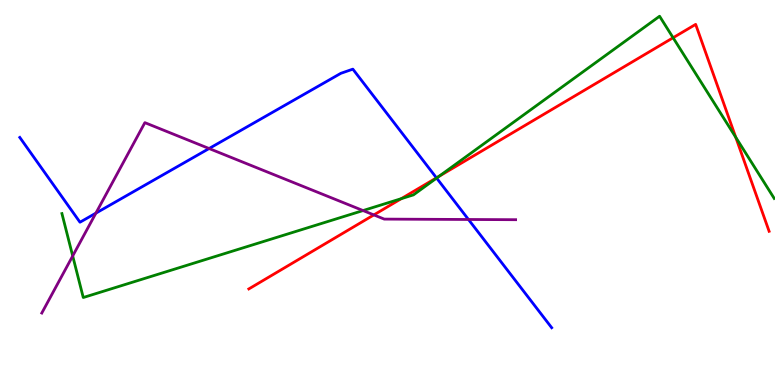[{'lines': ['blue', 'red'], 'intersections': [{'x': 5.63, 'y': 5.38}]}, {'lines': ['green', 'red'], 'intersections': [{'x': 5.18, 'y': 4.84}, {'x': 5.66, 'y': 5.42}, {'x': 8.69, 'y': 9.02}, {'x': 9.49, 'y': 6.43}]}, {'lines': ['purple', 'red'], 'intersections': [{'x': 4.82, 'y': 4.42}]}, {'lines': ['blue', 'green'], 'intersections': [{'x': 5.63, 'y': 5.37}]}, {'lines': ['blue', 'purple'], 'intersections': [{'x': 1.24, 'y': 4.46}, {'x': 2.7, 'y': 6.14}, {'x': 6.04, 'y': 4.3}]}, {'lines': ['green', 'purple'], 'intersections': [{'x': 0.938, 'y': 3.35}, {'x': 4.68, 'y': 4.53}]}]